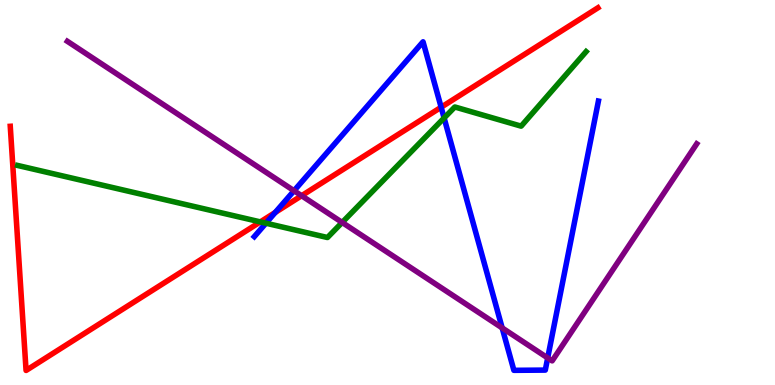[{'lines': ['blue', 'red'], 'intersections': [{'x': 3.55, 'y': 4.48}, {'x': 5.69, 'y': 7.21}]}, {'lines': ['green', 'red'], 'intersections': [{'x': 3.36, 'y': 4.24}]}, {'lines': ['purple', 'red'], 'intersections': [{'x': 3.89, 'y': 4.92}]}, {'lines': ['blue', 'green'], 'intersections': [{'x': 3.43, 'y': 4.2}, {'x': 5.73, 'y': 6.94}]}, {'lines': ['blue', 'purple'], 'intersections': [{'x': 3.79, 'y': 5.05}, {'x': 6.48, 'y': 1.48}, {'x': 7.07, 'y': 0.703}]}, {'lines': ['green', 'purple'], 'intersections': [{'x': 4.42, 'y': 4.22}]}]